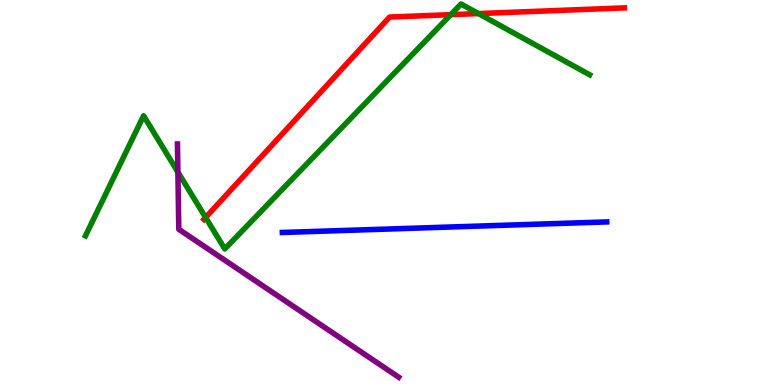[{'lines': ['blue', 'red'], 'intersections': []}, {'lines': ['green', 'red'], 'intersections': [{'x': 2.65, 'y': 4.35}, {'x': 5.82, 'y': 9.62}, {'x': 6.17, 'y': 9.65}]}, {'lines': ['purple', 'red'], 'intersections': []}, {'lines': ['blue', 'green'], 'intersections': []}, {'lines': ['blue', 'purple'], 'intersections': []}, {'lines': ['green', 'purple'], 'intersections': [{'x': 2.3, 'y': 5.53}]}]